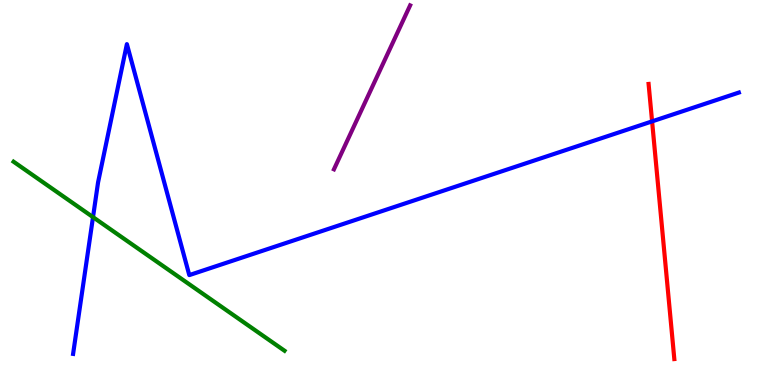[{'lines': ['blue', 'red'], 'intersections': [{'x': 8.41, 'y': 6.85}]}, {'lines': ['green', 'red'], 'intersections': []}, {'lines': ['purple', 'red'], 'intersections': []}, {'lines': ['blue', 'green'], 'intersections': [{'x': 1.2, 'y': 4.36}]}, {'lines': ['blue', 'purple'], 'intersections': []}, {'lines': ['green', 'purple'], 'intersections': []}]